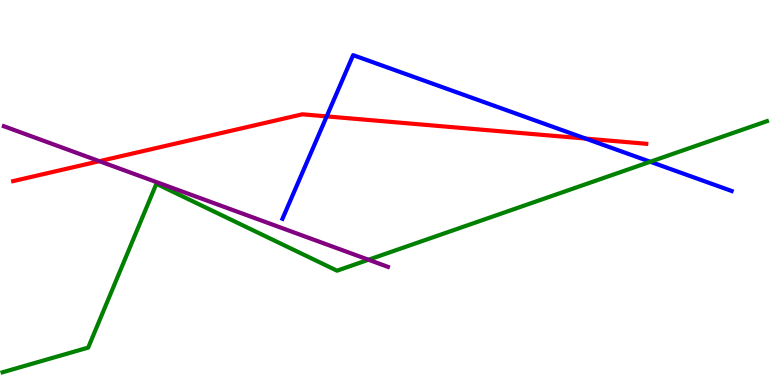[{'lines': ['blue', 'red'], 'intersections': [{'x': 4.22, 'y': 6.98}, {'x': 7.56, 'y': 6.4}]}, {'lines': ['green', 'red'], 'intersections': []}, {'lines': ['purple', 'red'], 'intersections': [{'x': 1.28, 'y': 5.81}]}, {'lines': ['blue', 'green'], 'intersections': [{'x': 8.39, 'y': 5.8}]}, {'lines': ['blue', 'purple'], 'intersections': []}, {'lines': ['green', 'purple'], 'intersections': [{'x': 4.75, 'y': 3.25}]}]